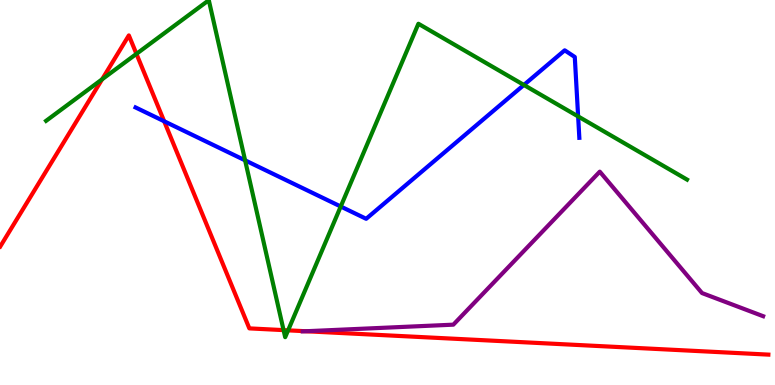[{'lines': ['blue', 'red'], 'intersections': [{'x': 2.12, 'y': 6.85}]}, {'lines': ['green', 'red'], 'intersections': [{'x': 1.32, 'y': 7.94}, {'x': 1.76, 'y': 8.6}, {'x': 3.66, 'y': 1.43}, {'x': 3.72, 'y': 1.42}]}, {'lines': ['purple', 'red'], 'intersections': [{'x': 3.95, 'y': 1.4}]}, {'lines': ['blue', 'green'], 'intersections': [{'x': 3.16, 'y': 5.84}, {'x': 4.4, 'y': 4.64}, {'x': 6.76, 'y': 7.79}, {'x': 7.46, 'y': 6.98}]}, {'lines': ['blue', 'purple'], 'intersections': []}, {'lines': ['green', 'purple'], 'intersections': []}]